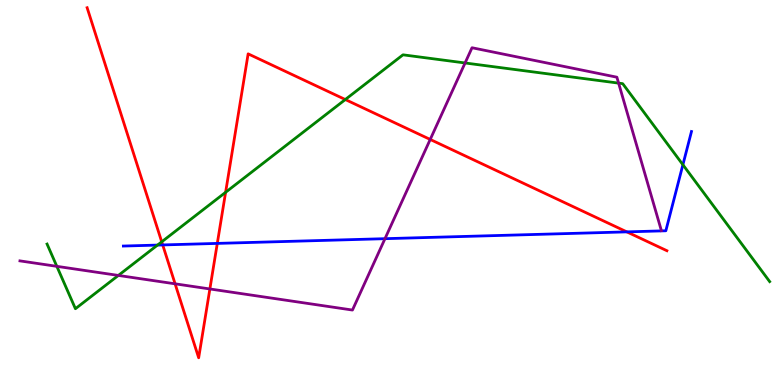[{'lines': ['blue', 'red'], 'intersections': [{'x': 2.1, 'y': 3.64}, {'x': 2.8, 'y': 3.68}, {'x': 8.09, 'y': 3.98}]}, {'lines': ['green', 'red'], 'intersections': [{'x': 2.09, 'y': 3.72}, {'x': 2.91, 'y': 5.01}, {'x': 4.46, 'y': 7.41}]}, {'lines': ['purple', 'red'], 'intersections': [{'x': 2.26, 'y': 2.63}, {'x': 2.71, 'y': 2.49}, {'x': 5.55, 'y': 6.38}]}, {'lines': ['blue', 'green'], 'intersections': [{'x': 2.03, 'y': 3.63}, {'x': 8.81, 'y': 5.72}]}, {'lines': ['blue', 'purple'], 'intersections': [{'x': 4.97, 'y': 3.8}]}, {'lines': ['green', 'purple'], 'intersections': [{'x': 0.733, 'y': 3.08}, {'x': 1.53, 'y': 2.85}, {'x': 6.0, 'y': 8.36}, {'x': 7.98, 'y': 7.84}]}]